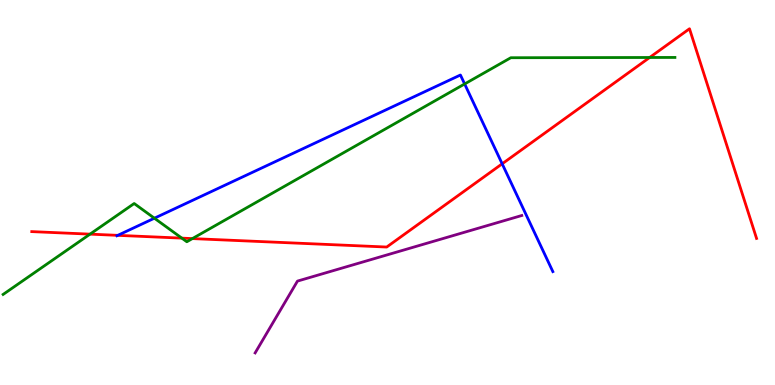[{'lines': ['blue', 'red'], 'intersections': [{'x': 1.52, 'y': 3.89}, {'x': 6.48, 'y': 5.75}]}, {'lines': ['green', 'red'], 'intersections': [{'x': 1.16, 'y': 3.92}, {'x': 2.35, 'y': 3.81}, {'x': 2.48, 'y': 3.8}, {'x': 8.38, 'y': 8.51}]}, {'lines': ['purple', 'red'], 'intersections': []}, {'lines': ['blue', 'green'], 'intersections': [{'x': 1.99, 'y': 4.33}, {'x': 6.0, 'y': 7.82}]}, {'lines': ['blue', 'purple'], 'intersections': []}, {'lines': ['green', 'purple'], 'intersections': []}]